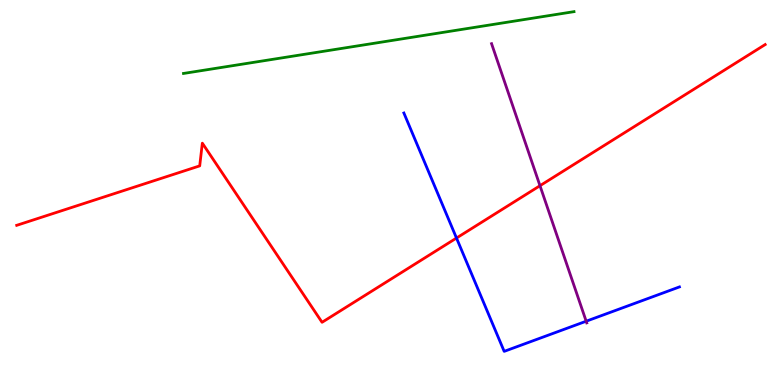[{'lines': ['blue', 'red'], 'intersections': [{'x': 5.89, 'y': 3.82}]}, {'lines': ['green', 'red'], 'intersections': []}, {'lines': ['purple', 'red'], 'intersections': [{'x': 6.97, 'y': 5.18}]}, {'lines': ['blue', 'green'], 'intersections': []}, {'lines': ['blue', 'purple'], 'intersections': [{'x': 7.56, 'y': 1.66}]}, {'lines': ['green', 'purple'], 'intersections': []}]